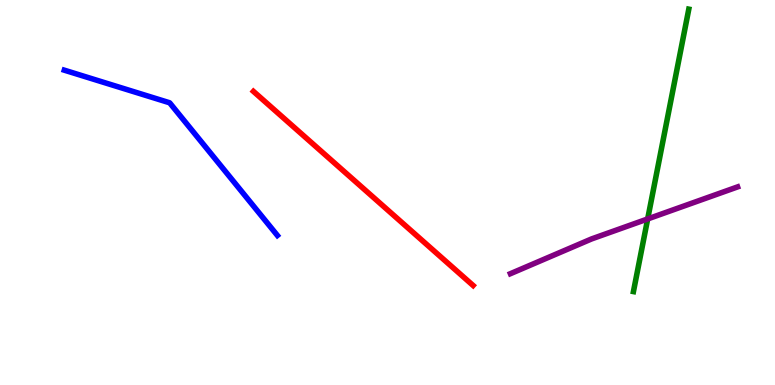[{'lines': ['blue', 'red'], 'intersections': []}, {'lines': ['green', 'red'], 'intersections': []}, {'lines': ['purple', 'red'], 'intersections': []}, {'lines': ['blue', 'green'], 'intersections': []}, {'lines': ['blue', 'purple'], 'intersections': []}, {'lines': ['green', 'purple'], 'intersections': [{'x': 8.36, 'y': 4.31}]}]